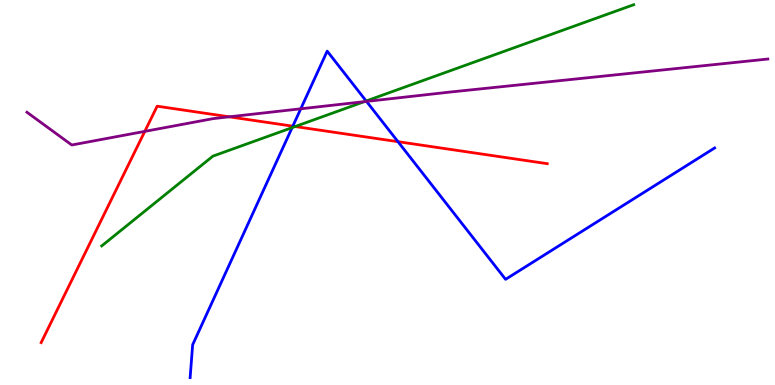[{'lines': ['blue', 'red'], 'intersections': [{'x': 3.78, 'y': 6.72}, {'x': 5.14, 'y': 6.32}]}, {'lines': ['green', 'red'], 'intersections': [{'x': 3.81, 'y': 6.71}]}, {'lines': ['purple', 'red'], 'intersections': [{'x': 1.87, 'y': 6.59}, {'x': 2.96, 'y': 6.97}]}, {'lines': ['blue', 'green'], 'intersections': [{'x': 3.77, 'y': 6.69}, {'x': 4.72, 'y': 7.38}]}, {'lines': ['blue', 'purple'], 'intersections': [{'x': 3.88, 'y': 7.17}, {'x': 4.73, 'y': 7.37}]}, {'lines': ['green', 'purple'], 'intersections': [{'x': 4.7, 'y': 7.36}]}]